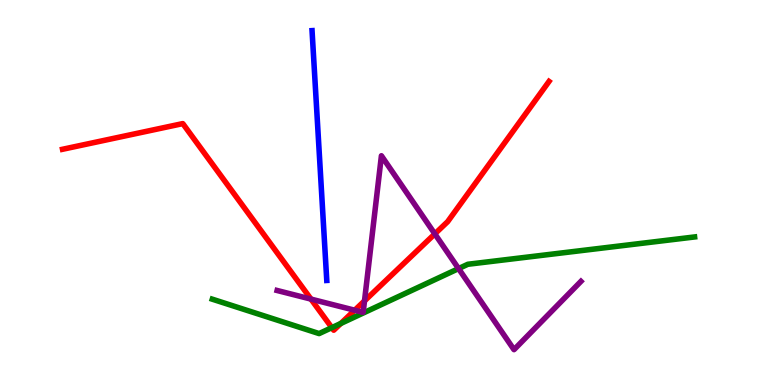[{'lines': ['blue', 'red'], 'intersections': []}, {'lines': ['green', 'red'], 'intersections': [{'x': 4.28, 'y': 1.49}, {'x': 4.4, 'y': 1.6}]}, {'lines': ['purple', 'red'], 'intersections': [{'x': 4.01, 'y': 2.23}, {'x': 4.58, 'y': 1.94}, {'x': 4.7, 'y': 2.18}, {'x': 5.61, 'y': 3.92}]}, {'lines': ['blue', 'green'], 'intersections': []}, {'lines': ['blue', 'purple'], 'intersections': []}, {'lines': ['green', 'purple'], 'intersections': [{'x': 5.92, 'y': 3.02}]}]